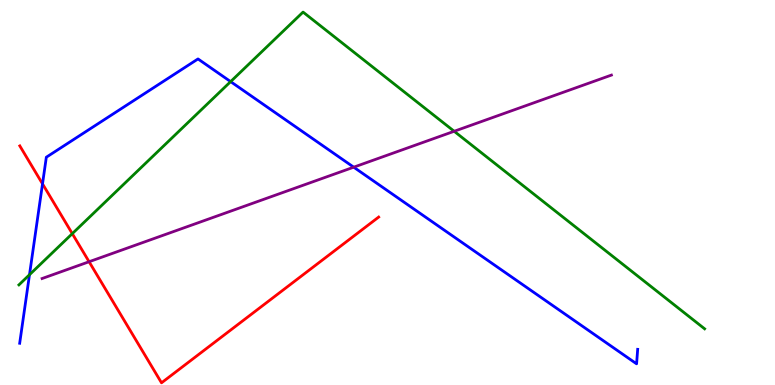[{'lines': ['blue', 'red'], 'intersections': [{'x': 0.549, 'y': 5.22}]}, {'lines': ['green', 'red'], 'intersections': [{'x': 0.933, 'y': 3.93}]}, {'lines': ['purple', 'red'], 'intersections': [{'x': 1.15, 'y': 3.2}]}, {'lines': ['blue', 'green'], 'intersections': [{'x': 0.381, 'y': 2.86}, {'x': 2.98, 'y': 7.88}]}, {'lines': ['blue', 'purple'], 'intersections': [{'x': 4.56, 'y': 5.66}]}, {'lines': ['green', 'purple'], 'intersections': [{'x': 5.86, 'y': 6.59}]}]